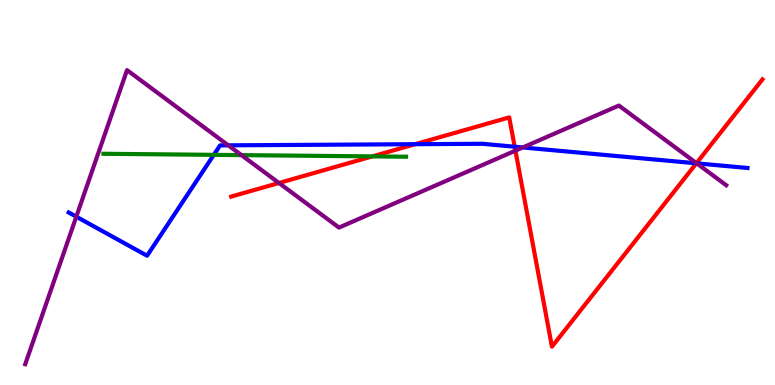[{'lines': ['blue', 'red'], 'intersections': [{'x': 5.36, 'y': 6.25}, {'x': 6.64, 'y': 6.19}, {'x': 8.99, 'y': 5.76}]}, {'lines': ['green', 'red'], 'intersections': [{'x': 4.8, 'y': 5.94}]}, {'lines': ['purple', 'red'], 'intersections': [{'x': 3.6, 'y': 5.25}, {'x': 6.65, 'y': 6.09}, {'x': 8.99, 'y': 5.76}]}, {'lines': ['blue', 'green'], 'intersections': [{'x': 2.76, 'y': 5.98}]}, {'lines': ['blue', 'purple'], 'intersections': [{'x': 0.985, 'y': 4.37}, {'x': 2.95, 'y': 6.23}, {'x': 6.75, 'y': 6.17}, {'x': 8.99, 'y': 5.76}]}, {'lines': ['green', 'purple'], 'intersections': [{'x': 3.12, 'y': 5.97}]}]